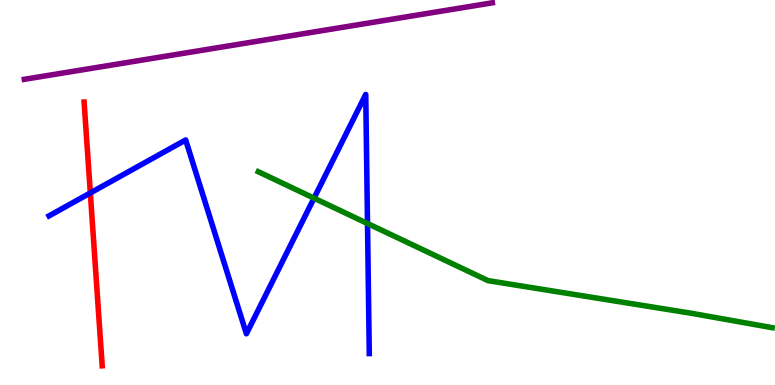[{'lines': ['blue', 'red'], 'intersections': [{'x': 1.17, 'y': 4.99}]}, {'lines': ['green', 'red'], 'intersections': []}, {'lines': ['purple', 'red'], 'intersections': []}, {'lines': ['blue', 'green'], 'intersections': [{'x': 4.05, 'y': 4.85}, {'x': 4.74, 'y': 4.19}]}, {'lines': ['blue', 'purple'], 'intersections': []}, {'lines': ['green', 'purple'], 'intersections': []}]